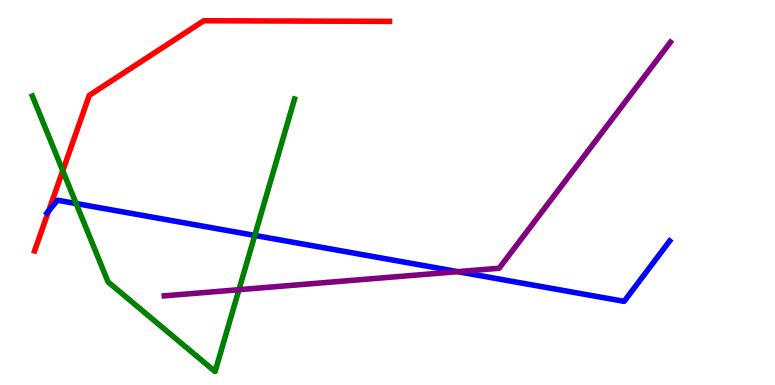[{'lines': ['blue', 'red'], 'intersections': [{'x': 0.627, 'y': 4.52}]}, {'lines': ['green', 'red'], 'intersections': [{'x': 0.81, 'y': 5.57}]}, {'lines': ['purple', 'red'], 'intersections': []}, {'lines': ['blue', 'green'], 'intersections': [{'x': 0.983, 'y': 4.71}, {'x': 3.29, 'y': 3.89}]}, {'lines': ['blue', 'purple'], 'intersections': [{'x': 5.91, 'y': 2.94}]}, {'lines': ['green', 'purple'], 'intersections': [{'x': 3.08, 'y': 2.48}]}]